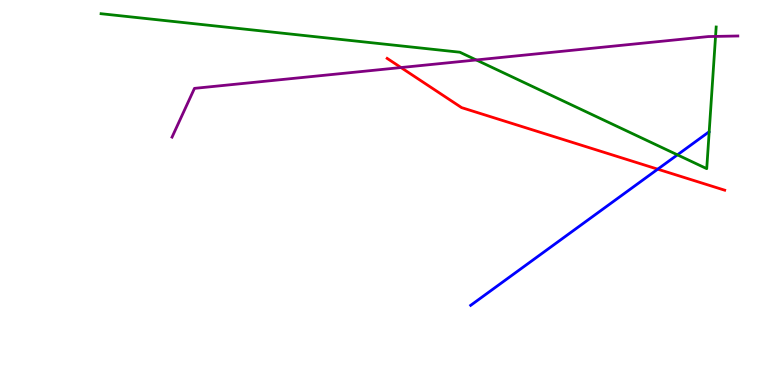[{'lines': ['blue', 'red'], 'intersections': [{'x': 8.49, 'y': 5.61}]}, {'lines': ['green', 'red'], 'intersections': []}, {'lines': ['purple', 'red'], 'intersections': [{'x': 5.17, 'y': 8.25}]}, {'lines': ['blue', 'green'], 'intersections': [{'x': 8.74, 'y': 5.98}]}, {'lines': ['blue', 'purple'], 'intersections': []}, {'lines': ['green', 'purple'], 'intersections': [{'x': 6.15, 'y': 8.44}, {'x': 9.23, 'y': 9.05}]}]